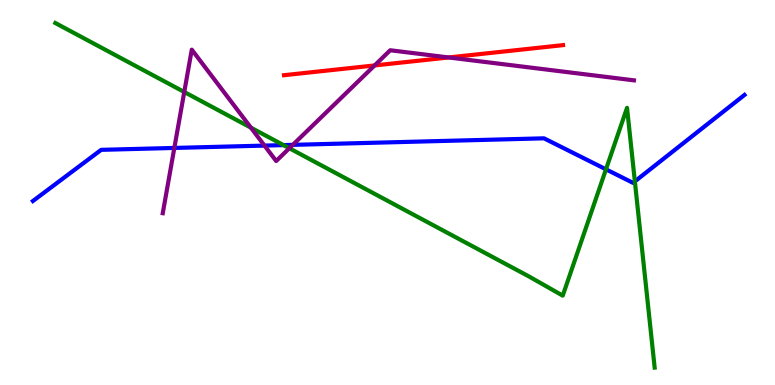[{'lines': ['blue', 'red'], 'intersections': []}, {'lines': ['green', 'red'], 'intersections': []}, {'lines': ['purple', 'red'], 'intersections': [{'x': 4.83, 'y': 8.3}, {'x': 5.79, 'y': 8.51}]}, {'lines': ['blue', 'green'], 'intersections': [{'x': 3.66, 'y': 6.23}, {'x': 7.82, 'y': 5.6}, {'x': 8.19, 'y': 5.29}]}, {'lines': ['blue', 'purple'], 'intersections': [{'x': 2.25, 'y': 6.16}, {'x': 3.41, 'y': 6.22}, {'x': 3.78, 'y': 6.24}]}, {'lines': ['green', 'purple'], 'intersections': [{'x': 2.38, 'y': 7.61}, {'x': 3.24, 'y': 6.68}, {'x': 3.73, 'y': 6.15}]}]